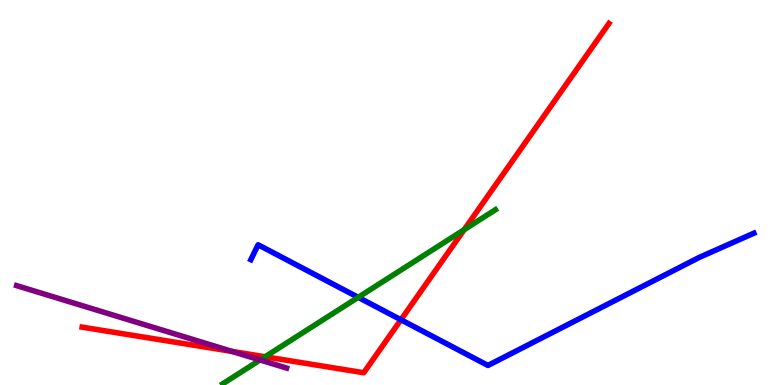[{'lines': ['blue', 'red'], 'intersections': [{'x': 5.17, 'y': 1.69}]}, {'lines': ['green', 'red'], 'intersections': [{'x': 3.42, 'y': 0.733}, {'x': 5.99, 'y': 4.03}]}, {'lines': ['purple', 'red'], 'intersections': [{'x': 3.0, 'y': 0.872}]}, {'lines': ['blue', 'green'], 'intersections': [{'x': 4.62, 'y': 2.28}]}, {'lines': ['blue', 'purple'], 'intersections': []}, {'lines': ['green', 'purple'], 'intersections': [{'x': 3.36, 'y': 0.65}]}]